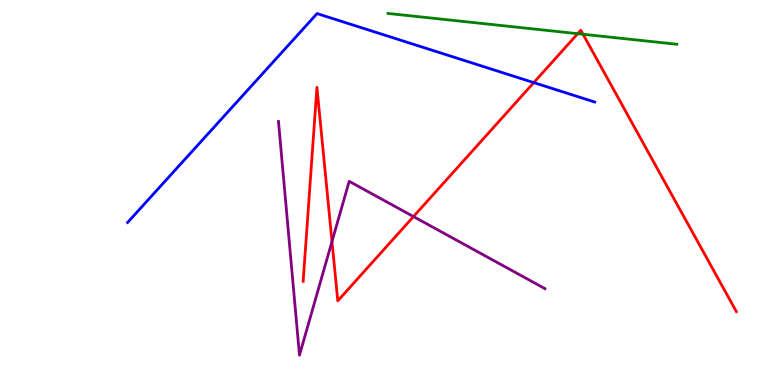[{'lines': ['blue', 'red'], 'intersections': [{'x': 6.89, 'y': 7.85}]}, {'lines': ['green', 'red'], 'intersections': [{'x': 7.45, 'y': 9.13}, {'x': 7.52, 'y': 9.11}]}, {'lines': ['purple', 'red'], 'intersections': [{'x': 4.28, 'y': 3.73}, {'x': 5.34, 'y': 4.37}]}, {'lines': ['blue', 'green'], 'intersections': []}, {'lines': ['blue', 'purple'], 'intersections': []}, {'lines': ['green', 'purple'], 'intersections': []}]